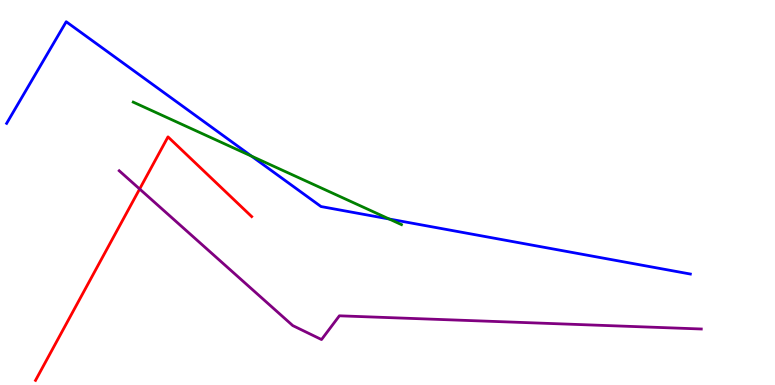[{'lines': ['blue', 'red'], 'intersections': []}, {'lines': ['green', 'red'], 'intersections': []}, {'lines': ['purple', 'red'], 'intersections': [{'x': 1.8, 'y': 5.09}]}, {'lines': ['blue', 'green'], 'intersections': [{'x': 3.25, 'y': 5.94}, {'x': 5.02, 'y': 4.31}]}, {'lines': ['blue', 'purple'], 'intersections': []}, {'lines': ['green', 'purple'], 'intersections': []}]